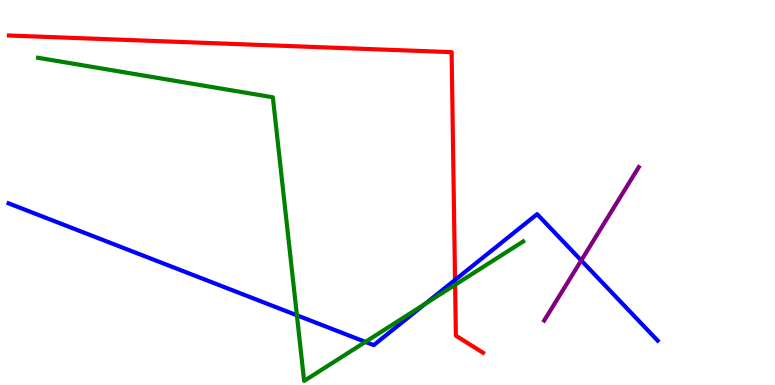[{'lines': ['blue', 'red'], 'intersections': [{'x': 5.87, 'y': 2.73}]}, {'lines': ['green', 'red'], 'intersections': [{'x': 5.87, 'y': 2.6}]}, {'lines': ['purple', 'red'], 'intersections': []}, {'lines': ['blue', 'green'], 'intersections': [{'x': 3.83, 'y': 1.81}, {'x': 4.72, 'y': 1.12}, {'x': 5.49, 'y': 2.11}]}, {'lines': ['blue', 'purple'], 'intersections': [{'x': 7.5, 'y': 3.24}]}, {'lines': ['green', 'purple'], 'intersections': []}]